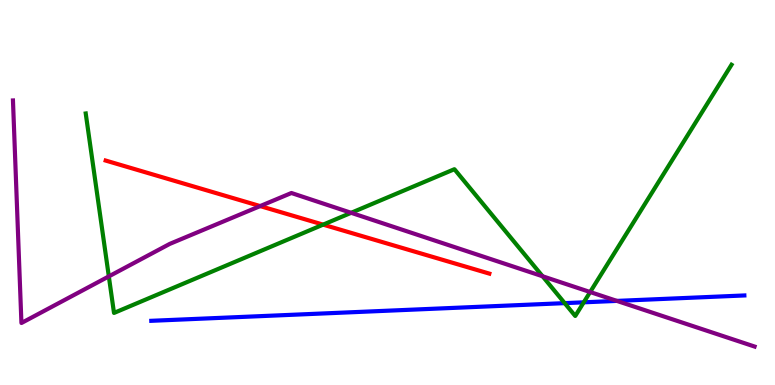[{'lines': ['blue', 'red'], 'intersections': []}, {'lines': ['green', 'red'], 'intersections': [{'x': 4.17, 'y': 4.17}]}, {'lines': ['purple', 'red'], 'intersections': [{'x': 3.36, 'y': 4.65}]}, {'lines': ['blue', 'green'], 'intersections': [{'x': 7.29, 'y': 2.13}, {'x': 7.53, 'y': 2.15}]}, {'lines': ['blue', 'purple'], 'intersections': [{'x': 7.96, 'y': 2.18}]}, {'lines': ['green', 'purple'], 'intersections': [{'x': 1.4, 'y': 2.82}, {'x': 4.53, 'y': 4.47}, {'x': 7.0, 'y': 2.82}, {'x': 7.61, 'y': 2.41}]}]